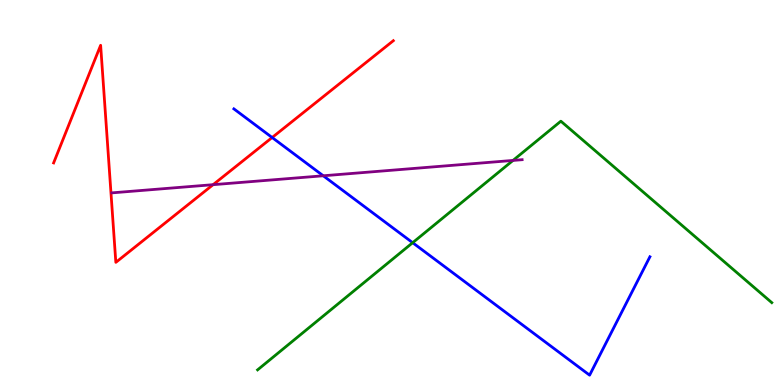[{'lines': ['blue', 'red'], 'intersections': [{'x': 3.51, 'y': 6.43}]}, {'lines': ['green', 'red'], 'intersections': []}, {'lines': ['purple', 'red'], 'intersections': [{'x': 2.75, 'y': 5.2}]}, {'lines': ['blue', 'green'], 'intersections': [{'x': 5.32, 'y': 3.7}]}, {'lines': ['blue', 'purple'], 'intersections': [{'x': 4.17, 'y': 5.43}]}, {'lines': ['green', 'purple'], 'intersections': [{'x': 6.62, 'y': 5.83}]}]